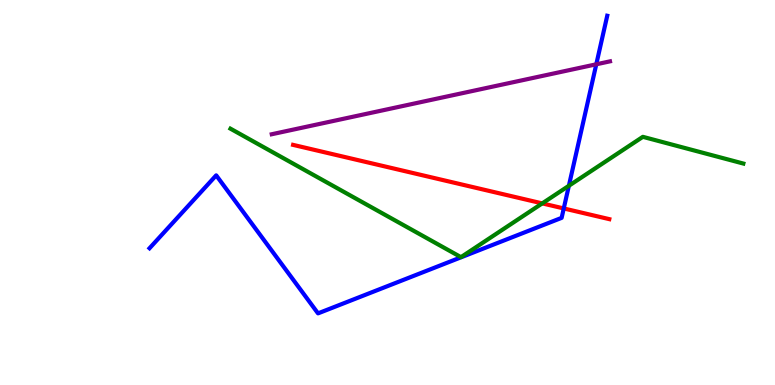[{'lines': ['blue', 'red'], 'intersections': [{'x': 7.27, 'y': 4.59}]}, {'lines': ['green', 'red'], 'intersections': [{'x': 7.0, 'y': 4.72}]}, {'lines': ['purple', 'red'], 'intersections': []}, {'lines': ['blue', 'green'], 'intersections': [{'x': 7.34, 'y': 5.17}]}, {'lines': ['blue', 'purple'], 'intersections': [{'x': 7.69, 'y': 8.33}]}, {'lines': ['green', 'purple'], 'intersections': []}]